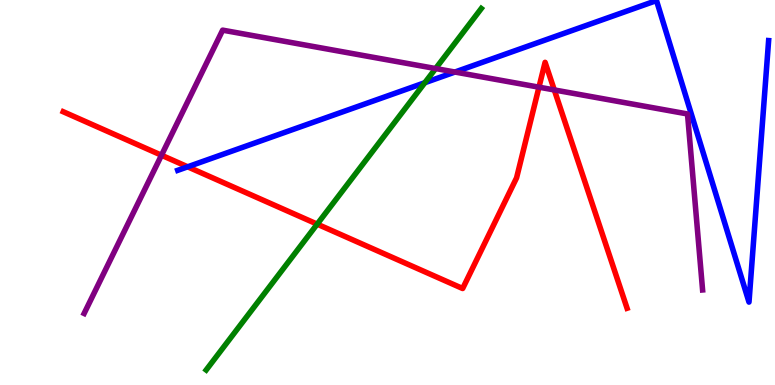[{'lines': ['blue', 'red'], 'intersections': [{'x': 2.42, 'y': 5.67}]}, {'lines': ['green', 'red'], 'intersections': [{'x': 4.09, 'y': 4.18}]}, {'lines': ['purple', 'red'], 'intersections': [{'x': 2.08, 'y': 5.97}, {'x': 6.95, 'y': 7.74}, {'x': 7.15, 'y': 7.66}]}, {'lines': ['blue', 'green'], 'intersections': [{'x': 5.48, 'y': 7.85}]}, {'lines': ['blue', 'purple'], 'intersections': [{'x': 5.87, 'y': 8.13}]}, {'lines': ['green', 'purple'], 'intersections': [{'x': 5.62, 'y': 8.22}]}]